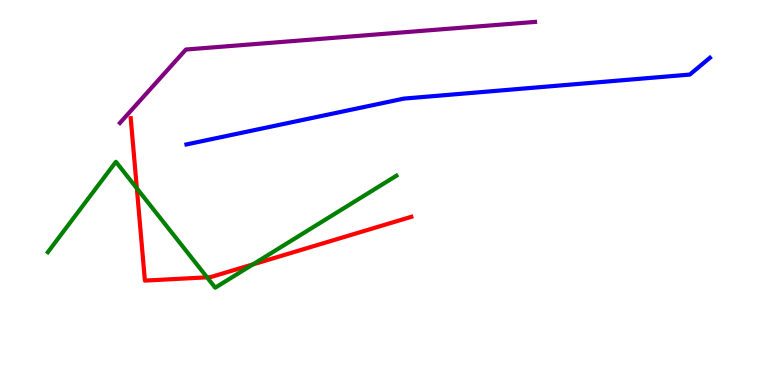[{'lines': ['blue', 'red'], 'intersections': []}, {'lines': ['green', 'red'], 'intersections': [{'x': 1.77, 'y': 5.11}, {'x': 2.67, 'y': 2.8}, {'x': 3.26, 'y': 3.13}]}, {'lines': ['purple', 'red'], 'intersections': []}, {'lines': ['blue', 'green'], 'intersections': []}, {'lines': ['blue', 'purple'], 'intersections': []}, {'lines': ['green', 'purple'], 'intersections': []}]